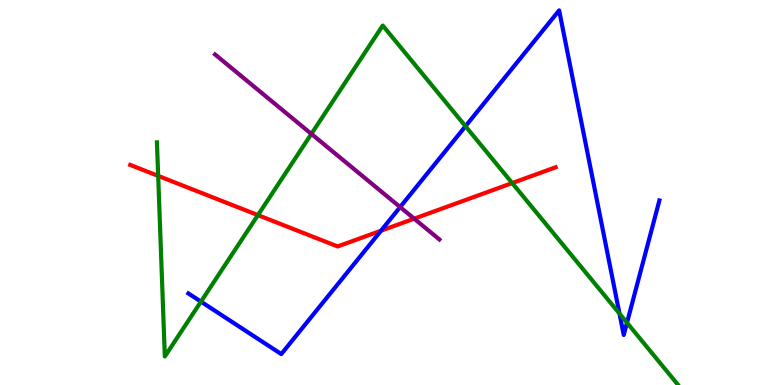[{'lines': ['blue', 'red'], 'intersections': [{'x': 4.92, 'y': 4.01}]}, {'lines': ['green', 'red'], 'intersections': [{'x': 2.04, 'y': 5.43}, {'x': 3.33, 'y': 4.41}, {'x': 6.61, 'y': 5.24}]}, {'lines': ['purple', 'red'], 'intersections': [{'x': 5.34, 'y': 4.32}]}, {'lines': ['blue', 'green'], 'intersections': [{'x': 2.59, 'y': 2.17}, {'x': 6.01, 'y': 6.72}, {'x': 7.99, 'y': 1.85}, {'x': 8.09, 'y': 1.62}]}, {'lines': ['blue', 'purple'], 'intersections': [{'x': 5.16, 'y': 4.62}]}, {'lines': ['green', 'purple'], 'intersections': [{'x': 4.02, 'y': 6.52}]}]